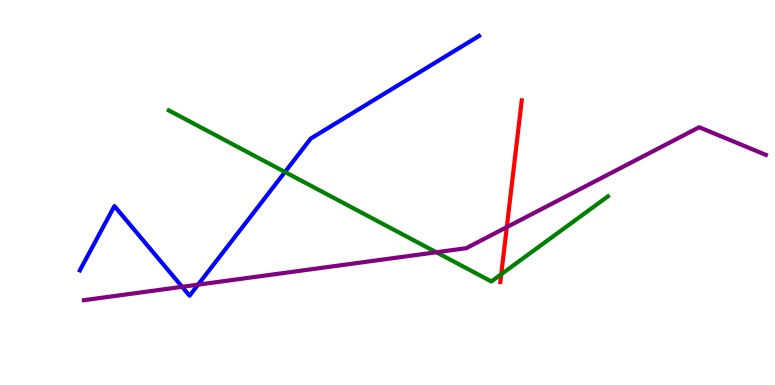[{'lines': ['blue', 'red'], 'intersections': []}, {'lines': ['green', 'red'], 'intersections': [{'x': 6.47, 'y': 2.88}]}, {'lines': ['purple', 'red'], 'intersections': [{'x': 6.54, 'y': 4.1}]}, {'lines': ['blue', 'green'], 'intersections': [{'x': 3.68, 'y': 5.53}]}, {'lines': ['blue', 'purple'], 'intersections': [{'x': 2.35, 'y': 2.55}, {'x': 2.56, 'y': 2.61}]}, {'lines': ['green', 'purple'], 'intersections': [{'x': 5.63, 'y': 3.45}]}]